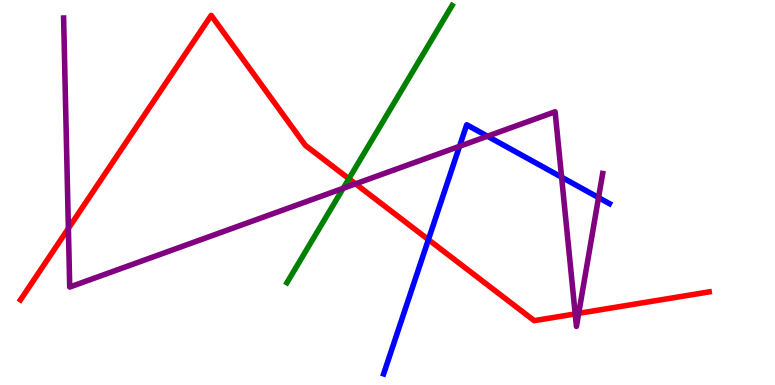[{'lines': ['blue', 'red'], 'intersections': [{'x': 5.53, 'y': 3.78}]}, {'lines': ['green', 'red'], 'intersections': [{'x': 4.5, 'y': 5.36}]}, {'lines': ['purple', 'red'], 'intersections': [{'x': 0.882, 'y': 4.07}, {'x': 4.59, 'y': 5.23}, {'x': 7.42, 'y': 1.85}, {'x': 7.47, 'y': 1.86}]}, {'lines': ['blue', 'green'], 'intersections': []}, {'lines': ['blue', 'purple'], 'intersections': [{'x': 5.93, 'y': 6.2}, {'x': 6.29, 'y': 6.46}, {'x': 7.25, 'y': 5.4}, {'x': 7.72, 'y': 4.87}]}, {'lines': ['green', 'purple'], 'intersections': [{'x': 4.43, 'y': 5.11}]}]